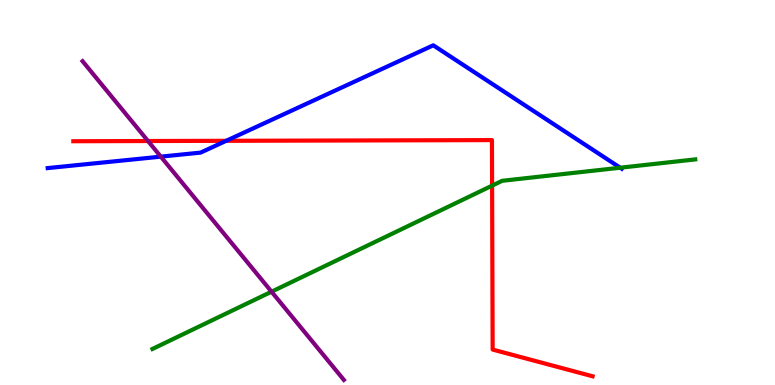[{'lines': ['blue', 'red'], 'intersections': [{'x': 2.92, 'y': 6.34}]}, {'lines': ['green', 'red'], 'intersections': [{'x': 6.35, 'y': 5.18}]}, {'lines': ['purple', 'red'], 'intersections': [{'x': 1.91, 'y': 6.34}]}, {'lines': ['blue', 'green'], 'intersections': [{'x': 8.0, 'y': 5.64}]}, {'lines': ['blue', 'purple'], 'intersections': [{'x': 2.07, 'y': 5.93}]}, {'lines': ['green', 'purple'], 'intersections': [{'x': 3.5, 'y': 2.42}]}]